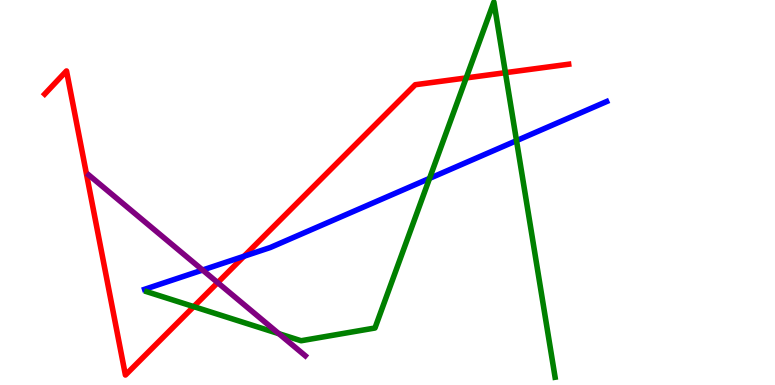[{'lines': ['blue', 'red'], 'intersections': [{'x': 3.15, 'y': 3.34}]}, {'lines': ['green', 'red'], 'intersections': [{'x': 2.5, 'y': 2.04}, {'x': 6.02, 'y': 7.98}, {'x': 6.52, 'y': 8.11}]}, {'lines': ['purple', 'red'], 'intersections': [{'x': 2.81, 'y': 2.66}]}, {'lines': ['blue', 'green'], 'intersections': [{'x': 5.54, 'y': 5.37}, {'x': 6.66, 'y': 6.35}]}, {'lines': ['blue', 'purple'], 'intersections': [{'x': 2.61, 'y': 2.99}]}, {'lines': ['green', 'purple'], 'intersections': [{'x': 3.6, 'y': 1.33}]}]